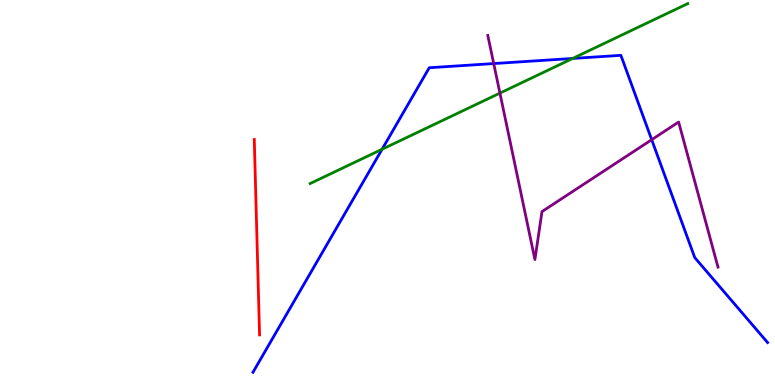[{'lines': ['blue', 'red'], 'intersections': []}, {'lines': ['green', 'red'], 'intersections': []}, {'lines': ['purple', 'red'], 'intersections': []}, {'lines': ['blue', 'green'], 'intersections': [{'x': 4.93, 'y': 6.12}, {'x': 7.39, 'y': 8.48}]}, {'lines': ['blue', 'purple'], 'intersections': [{'x': 6.37, 'y': 8.35}, {'x': 8.41, 'y': 6.37}]}, {'lines': ['green', 'purple'], 'intersections': [{'x': 6.45, 'y': 7.58}]}]